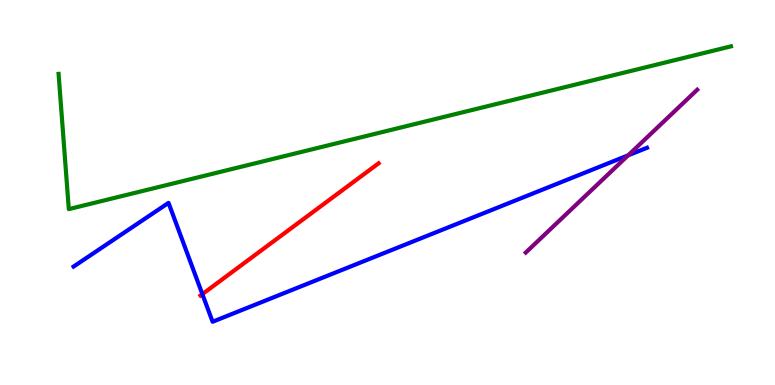[{'lines': ['blue', 'red'], 'intersections': [{'x': 2.61, 'y': 2.36}]}, {'lines': ['green', 'red'], 'intersections': []}, {'lines': ['purple', 'red'], 'intersections': []}, {'lines': ['blue', 'green'], 'intersections': []}, {'lines': ['blue', 'purple'], 'intersections': [{'x': 8.11, 'y': 5.97}]}, {'lines': ['green', 'purple'], 'intersections': []}]